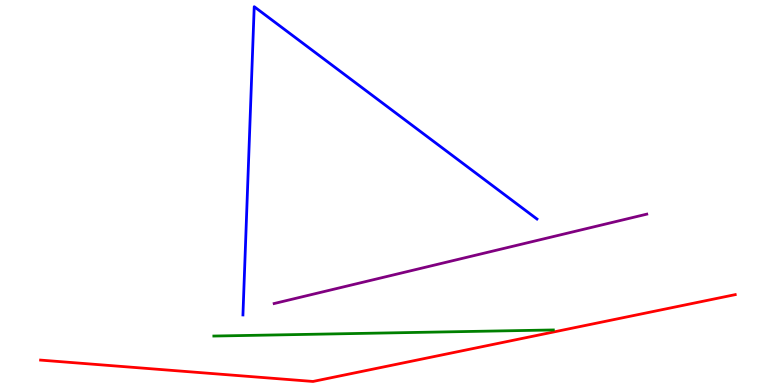[{'lines': ['blue', 'red'], 'intersections': []}, {'lines': ['green', 'red'], 'intersections': []}, {'lines': ['purple', 'red'], 'intersections': []}, {'lines': ['blue', 'green'], 'intersections': []}, {'lines': ['blue', 'purple'], 'intersections': []}, {'lines': ['green', 'purple'], 'intersections': []}]